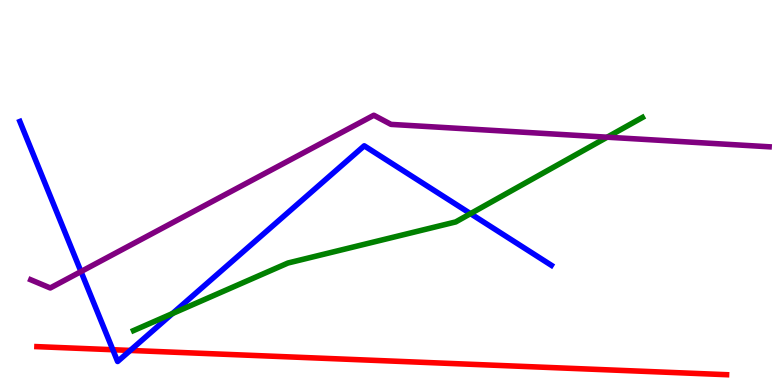[{'lines': ['blue', 'red'], 'intersections': [{'x': 1.46, 'y': 0.916}, {'x': 1.68, 'y': 0.898}]}, {'lines': ['green', 'red'], 'intersections': []}, {'lines': ['purple', 'red'], 'intersections': []}, {'lines': ['blue', 'green'], 'intersections': [{'x': 2.22, 'y': 1.86}, {'x': 6.07, 'y': 4.45}]}, {'lines': ['blue', 'purple'], 'intersections': [{'x': 1.05, 'y': 2.95}]}, {'lines': ['green', 'purple'], 'intersections': [{'x': 7.83, 'y': 6.44}]}]